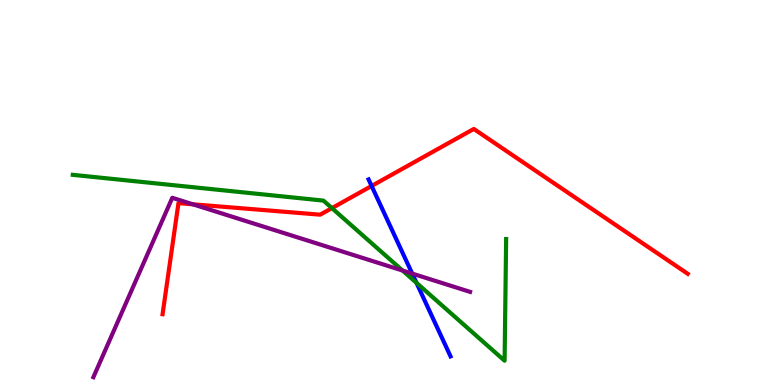[{'lines': ['blue', 'red'], 'intersections': [{'x': 4.8, 'y': 5.17}]}, {'lines': ['green', 'red'], 'intersections': [{'x': 4.28, 'y': 4.59}]}, {'lines': ['purple', 'red'], 'intersections': [{'x': 2.49, 'y': 4.69}]}, {'lines': ['blue', 'green'], 'intersections': [{'x': 5.37, 'y': 2.65}]}, {'lines': ['blue', 'purple'], 'intersections': [{'x': 5.32, 'y': 2.89}]}, {'lines': ['green', 'purple'], 'intersections': [{'x': 5.19, 'y': 2.97}]}]